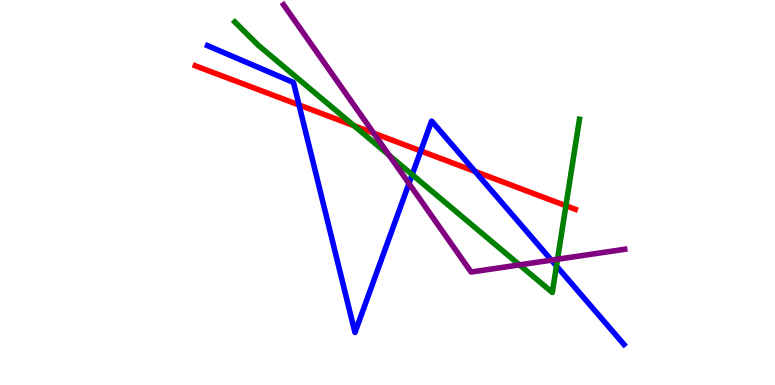[{'lines': ['blue', 'red'], 'intersections': [{'x': 3.86, 'y': 7.27}, {'x': 5.43, 'y': 6.08}, {'x': 6.13, 'y': 5.55}]}, {'lines': ['green', 'red'], 'intersections': [{'x': 4.57, 'y': 6.73}, {'x': 7.3, 'y': 4.66}]}, {'lines': ['purple', 'red'], 'intersections': [{'x': 4.82, 'y': 6.54}]}, {'lines': ['blue', 'green'], 'intersections': [{'x': 5.32, 'y': 5.46}, {'x': 7.18, 'y': 3.09}]}, {'lines': ['blue', 'purple'], 'intersections': [{'x': 5.28, 'y': 5.23}, {'x': 7.11, 'y': 3.24}]}, {'lines': ['green', 'purple'], 'intersections': [{'x': 5.02, 'y': 5.96}, {'x': 6.7, 'y': 3.12}, {'x': 7.19, 'y': 3.27}]}]